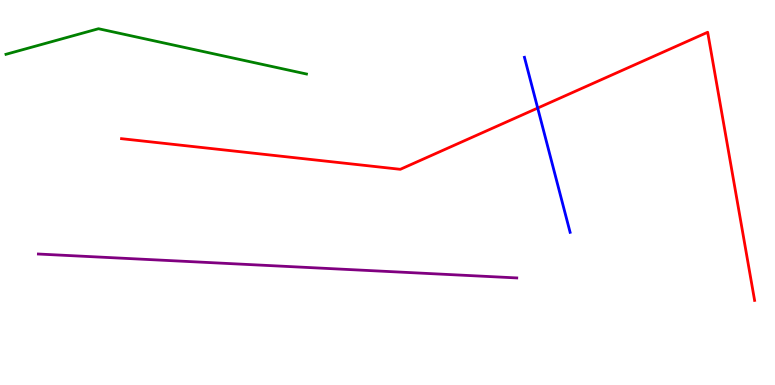[{'lines': ['blue', 'red'], 'intersections': [{'x': 6.94, 'y': 7.19}]}, {'lines': ['green', 'red'], 'intersections': []}, {'lines': ['purple', 'red'], 'intersections': []}, {'lines': ['blue', 'green'], 'intersections': []}, {'lines': ['blue', 'purple'], 'intersections': []}, {'lines': ['green', 'purple'], 'intersections': []}]